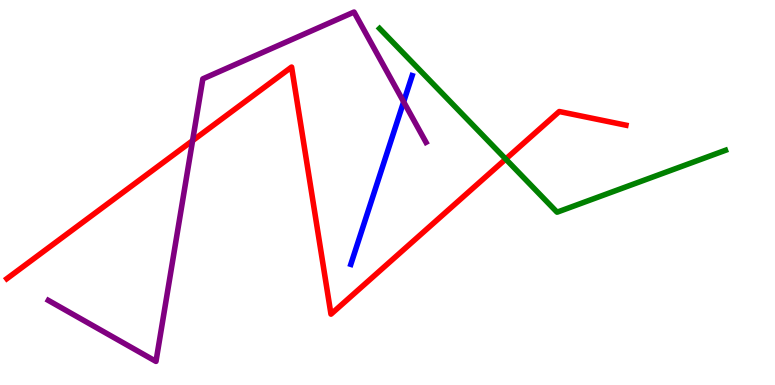[{'lines': ['blue', 'red'], 'intersections': []}, {'lines': ['green', 'red'], 'intersections': [{'x': 6.53, 'y': 5.87}]}, {'lines': ['purple', 'red'], 'intersections': [{'x': 2.48, 'y': 6.35}]}, {'lines': ['blue', 'green'], 'intersections': []}, {'lines': ['blue', 'purple'], 'intersections': [{'x': 5.21, 'y': 7.35}]}, {'lines': ['green', 'purple'], 'intersections': []}]